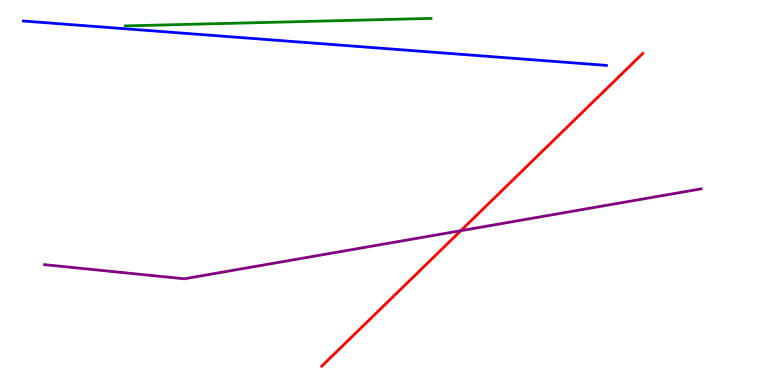[{'lines': ['blue', 'red'], 'intersections': []}, {'lines': ['green', 'red'], 'intersections': []}, {'lines': ['purple', 'red'], 'intersections': [{'x': 5.95, 'y': 4.01}]}, {'lines': ['blue', 'green'], 'intersections': []}, {'lines': ['blue', 'purple'], 'intersections': []}, {'lines': ['green', 'purple'], 'intersections': []}]